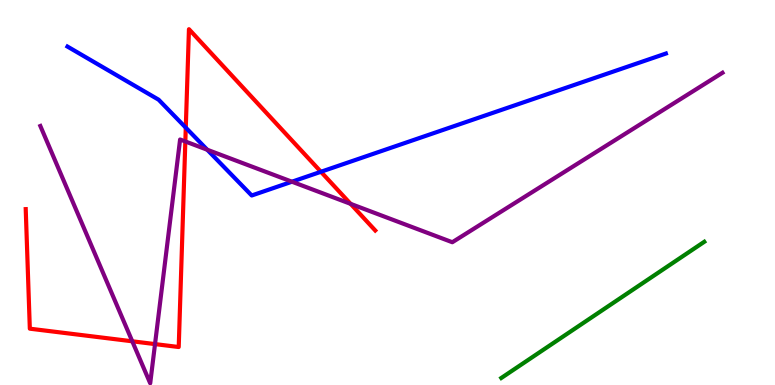[{'lines': ['blue', 'red'], 'intersections': [{'x': 2.4, 'y': 6.68}, {'x': 4.14, 'y': 5.54}]}, {'lines': ['green', 'red'], 'intersections': []}, {'lines': ['purple', 'red'], 'intersections': [{'x': 1.71, 'y': 1.14}, {'x': 2.0, 'y': 1.06}, {'x': 2.39, 'y': 6.33}, {'x': 4.52, 'y': 4.71}]}, {'lines': ['blue', 'green'], 'intersections': []}, {'lines': ['blue', 'purple'], 'intersections': [{'x': 2.67, 'y': 6.11}, {'x': 3.77, 'y': 5.28}]}, {'lines': ['green', 'purple'], 'intersections': []}]